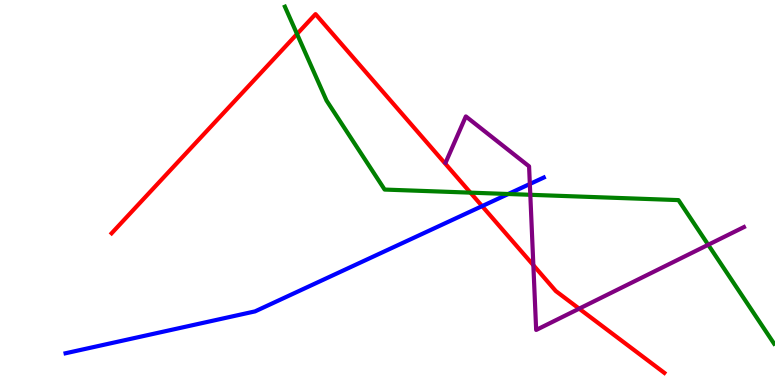[{'lines': ['blue', 'red'], 'intersections': [{'x': 6.22, 'y': 4.65}]}, {'lines': ['green', 'red'], 'intersections': [{'x': 3.83, 'y': 9.12}, {'x': 6.07, 'y': 5.0}]}, {'lines': ['purple', 'red'], 'intersections': [{'x': 6.88, 'y': 3.11}, {'x': 7.47, 'y': 1.98}]}, {'lines': ['blue', 'green'], 'intersections': [{'x': 6.56, 'y': 4.96}]}, {'lines': ['blue', 'purple'], 'intersections': [{'x': 6.84, 'y': 5.22}]}, {'lines': ['green', 'purple'], 'intersections': [{'x': 6.84, 'y': 4.94}, {'x': 9.14, 'y': 3.64}]}]